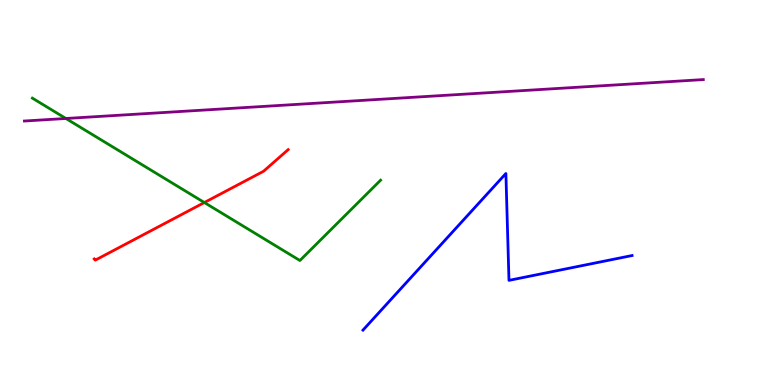[{'lines': ['blue', 'red'], 'intersections': []}, {'lines': ['green', 'red'], 'intersections': [{'x': 2.64, 'y': 4.74}]}, {'lines': ['purple', 'red'], 'intersections': []}, {'lines': ['blue', 'green'], 'intersections': []}, {'lines': ['blue', 'purple'], 'intersections': []}, {'lines': ['green', 'purple'], 'intersections': [{'x': 0.85, 'y': 6.92}]}]